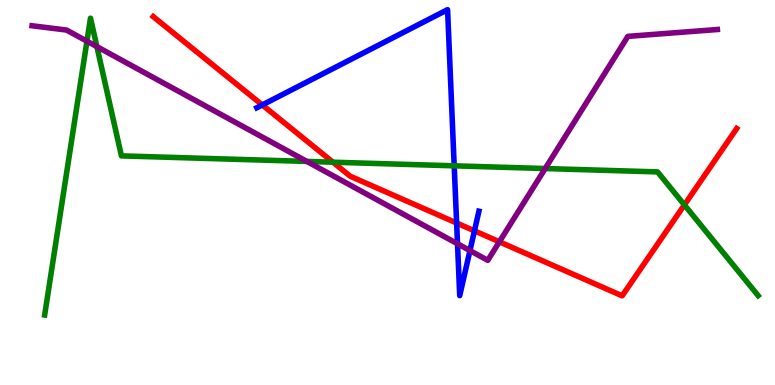[{'lines': ['blue', 'red'], 'intersections': [{'x': 3.38, 'y': 7.27}, {'x': 5.89, 'y': 4.21}, {'x': 6.12, 'y': 4.0}]}, {'lines': ['green', 'red'], 'intersections': [{'x': 4.3, 'y': 5.79}, {'x': 8.83, 'y': 4.68}]}, {'lines': ['purple', 'red'], 'intersections': [{'x': 6.44, 'y': 3.72}]}, {'lines': ['blue', 'green'], 'intersections': [{'x': 5.86, 'y': 5.69}]}, {'lines': ['blue', 'purple'], 'intersections': [{'x': 5.9, 'y': 3.67}, {'x': 6.06, 'y': 3.49}]}, {'lines': ['green', 'purple'], 'intersections': [{'x': 1.12, 'y': 8.93}, {'x': 1.25, 'y': 8.79}, {'x': 3.96, 'y': 5.81}, {'x': 7.03, 'y': 5.62}]}]